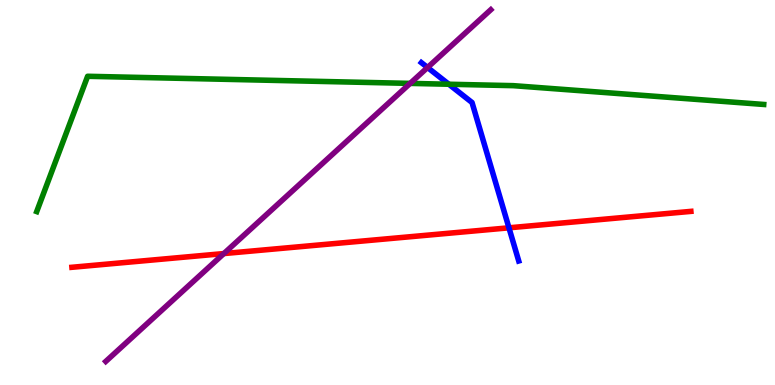[{'lines': ['blue', 'red'], 'intersections': [{'x': 6.57, 'y': 4.08}]}, {'lines': ['green', 'red'], 'intersections': []}, {'lines': ['purple', 'red'], 'intersections': [{'x': 2.89, 'y': 3.41}]}, {'lines': ['blue', 'green'], 'intersections': [{'x': 5.79, 'y': 7.81}]}, {'lines': ['blue', 'purple'], 'intersections': [{'x': 5.52, 'y': 8.25}]}, {'lines': ['green', 'purple'], 'intersections': [{'x': 5.29, 'y': 7.83}]}]